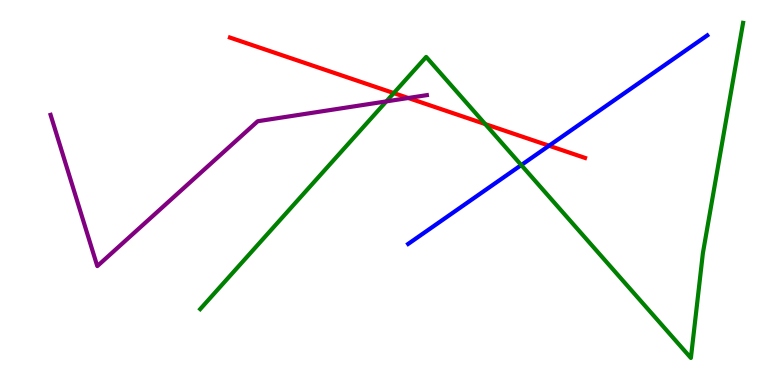[{'lines': ['blue', 'red'], 'intersections': [{'x': 7.08, 'y': 6.22}]}, {'lines': ['green', 'red'], 'intersections': [{'x': 5.08, 'y': 7.58}, {'x': 6.26, 'y': 6.78}]}, {'lines': ['purple', 'red'], 'intersections': [{'x': 5.27, 'y': 7.45}]}, {'lines': ['blue', 'green'], 'intersections': [{'x': 6.73, 'y': 5.71}]}, {'lines': ['blue', 'purple'], 'intersections': []}, {'lines': ['green', 'purple'], 'intersections': [{'x': 4.98, 'y': 7.37}]}]